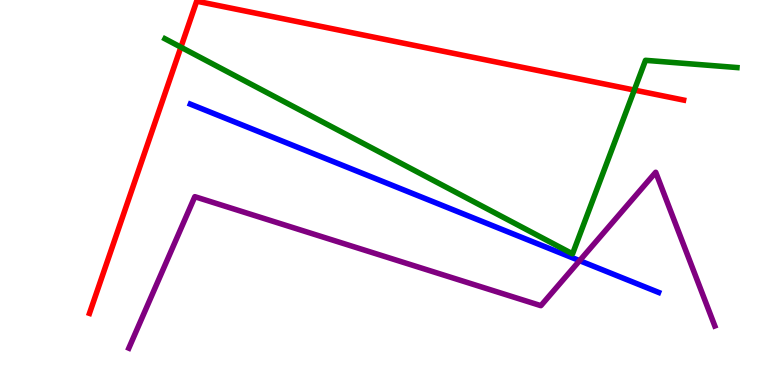[{'lines': ['blue', 'red'], 'intersections': []}, {'lines': ['green', 'red'], 'intersections': [{'x': 2.33, 'y': 8.77}, {'x': 8.18, 'y': 7.66}]}, {'lines': ['purple', 'red'], 'intersections': []}, {'lines': ['blue', 'green'], 'intersections': []}, {'lines': ['blue', 'purple'], 'intersections': [{'x': 7.48, 'y': 3.23}]}, {'lines': ['green', 'purple'], 'intersections': []}]